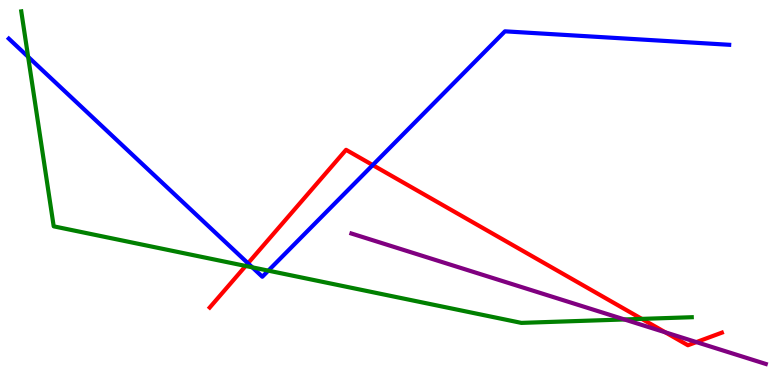[{'lines': ['blue', 'red'], 'intersections': [{'x': 3.2, 'y': 3.16}, {'x': 4.81, 'y': 5.71}]}, {'lines': ['green', 'red'], 'intersections': [{'x': 3.17, 'y': 3.09}, {'x': 8.28, 'y': 1.72}]}, {'lines': ['purple', 'red'], 'intersections': [{'x': 8.58, 'y': 1.37}, {'x': 8.99, 'y': 1.11}]}, {'lines': ['blue', 'green'], 'intersections': [{'x': 0.363, 'y': 8.52}, {'x': 3.26, 'y': 3.06}, {'x': 3.46, 'y': 2.97}]}, {'lines': ['blue', 'purple'], 'intersections': []}, {'lines': ['green', 'purple'], 'intersections': [{'x': 8.06, 'y': 1.7}]}]